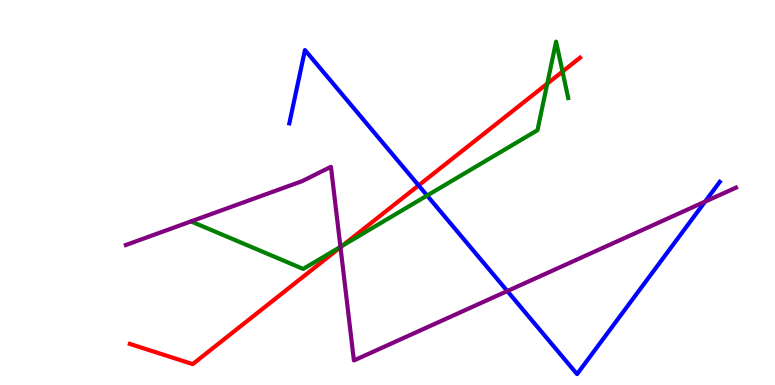[{'lines': ['blue', 'red'], 'intersections': [{'x': 5.4, 'y': 5.18}]}, {'lines': ['green', 'red'], 'intersections': [{'x': 4.42, 'y': 3.62}, {'x': 7.06, 'y': 7.83}, {'x': 7.26, 'y': 8.14}]}, {'lines': ['purple', 'red'], 'intersections': [{'x': 4.39, 'y': 3.58}]}, {'lines': ['blue', 'green'], 'intersections': [{'x': 5.51, 'y': 4.92}]}, {'lines': ['blue', 'purple'], 'intersections': [{'x': 6.55, 'y': 2.44}, {'x': 9.1, 'y': 4.76}]}, {'lines': ['green', 'purple'], 'intersections': [{'x': 4.39, 'y': 3.59}]}]